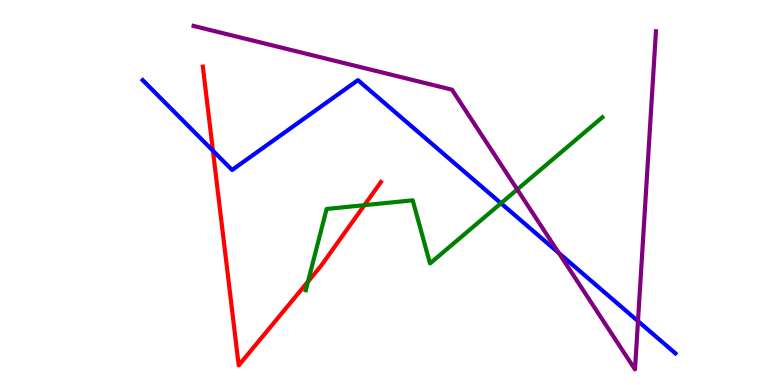[{'lines': ['blue', 'red'], 'intersections': [{'x': 2.75, 'y': 6.09}]}, {'lines': ['green', 'red'], 'intersections': [{'x': 3.97, 'y': 2.69}, {'x': 4.7, 'y': 4.67}]}, {'lines': ['purple', 'red'], 'intersections': []}, {'lines': ['blue', 'green'], 'intersections': [{'x': 6.46, 'y': 4.72}]}, {'lines': ['blue', 'purple'], 'intersections': [{'x': 7.21, 'y': 3.43}, {'x': 8.23, 'y': 1.66}]}, {'lines': ['green', 'purple'], 'intersections': [{'x': 6.67, 'y': 5.08}]}]